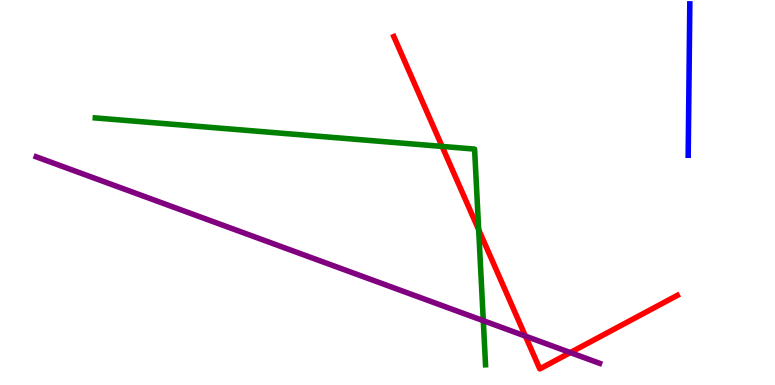[{'lines': ['blue', 'red'], 'intersections': []}, {'lines': ['green', 'red'], 'intersections': [{'x': 5.7, 'y': 6.2}, {'x': 6.18, 'y': 4.03}]}, {'lines': ['purple', 'red'], 'intersections': [{'x': 6.78, 'y': 1.27}, {'x': 7.36, 'y': 0.842}]}, {'lines': ['blue', 'green'], 'intersections': []}, {'lines': ['blue', 'purple'], 'intersections': []}, {'lines': ['green', 'purple'], 'intersections': [{'x': 6.24, 'y': 1.67}]}]